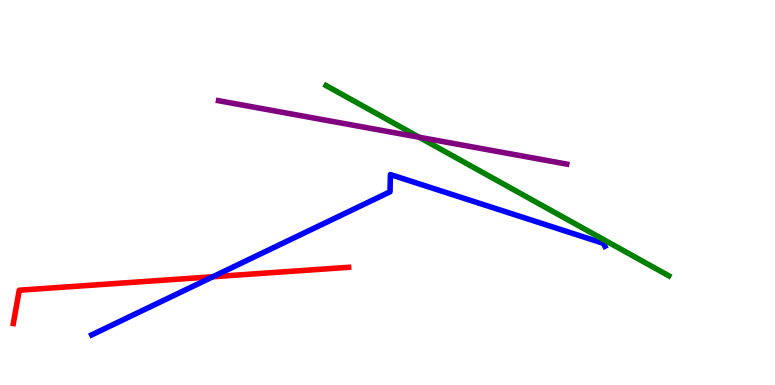[{'lines': ['blue', 'red'], 'intersections': [{'x': 2.75, 'y': 2.81}]}, {'lines': ['green', 'red'], 'intersections': []}, {'lines': ['purple', 'red'], 'intersections': []}, {'lines': ['blue', 'green'], 'intersections': []}, {'lines': ['blue', 'purple'], 'intersections': []}, {'lines': ['green', 'purple'], 'intersections': [{'x': 5.41, 'y': 6.44}]}]